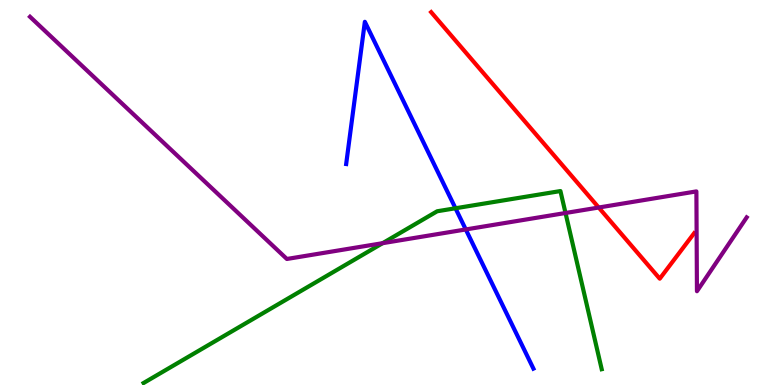[{'lines': ['blue', 'red'], 'intersections': []}, {'lines': ['green', 'red'], 'intersections': []}, {'lines': ['purple', 'red'], 'intersections': [{'x': 7.73, 'y': 4.61}]}, {'lines': ['blue', 'green'], 'intersections': [{'x': 5.88, 'y': 4.59}]}, {'lines': ['blue', 'purple'], 'intersections': [{'x': 6.01, 'y': 4.04}]}, {'lines': ['green', 'purple'], 'intersections': [{'x': 4.94, 'y': 3.68}, {'x': 7.3, 'y': 4.47}]}]